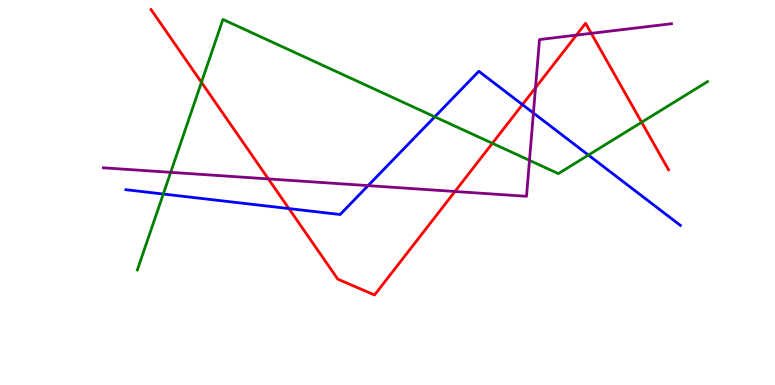[{'lines': ['blue', 'red'], 'intersections': [{'x': 3.73, 'y': 4.58}, {'x': 6.74, 'y': 7.28}]}, {'lines': ['green', 'red'], 'intersections': [{'x': 2.6, 'y': 7.86}, {'x': 6.35, 'y': 6.28}, {'x': 8.28, 'y': 6.82}]}, {'lines': ['purple', 'red'], 'intersections': [{'x': 3.46, 'y': 5.35}, {'x': 5.87, 'y': 5.03}, {'x': 6.91, 'y': 7.72}, {'x': 7.44, 'y': 9.09}, {'x': 7.63, 'y': 9.13}]}, {'lines': ['blue', 'green'], 'intersections': [{'x': 2.11, 'y': 4.96}, {'x': 5.61, 'y': 6.97}, {'x': 7.59, 'y': 5.97}]}, {'lines': ['blue', 'purple'], 'intersections': [{'x': 4.75, 'y': 5.18}, {'x': 6.88, 'y': 7.06}]}, {'lines': ['green', 'purple'], 'intersections': [{'x': 2.2, 'y': 5.52}, {'x': 6.83, 'y': 5.83}]}]